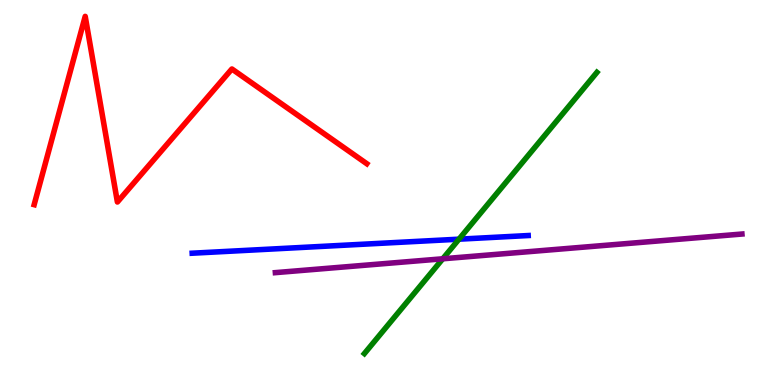[{'lines': ['blue', 'red'], 'intersections': []}, {'lines': ['green', 'red'], 'intersections': []}, {'lines': ['purple', 'red'], 'intersections': []}, {'lines': ['blue', 'green'], 'intersections': [{'x': 5.92, 'y': 3.79}]}, {'lines': ['blue', 'purple'], 'intersections': []}, {'lines': ['green', 'purple'], 'intersections': [{'x': 5.71, 'y': 3.28}]}]